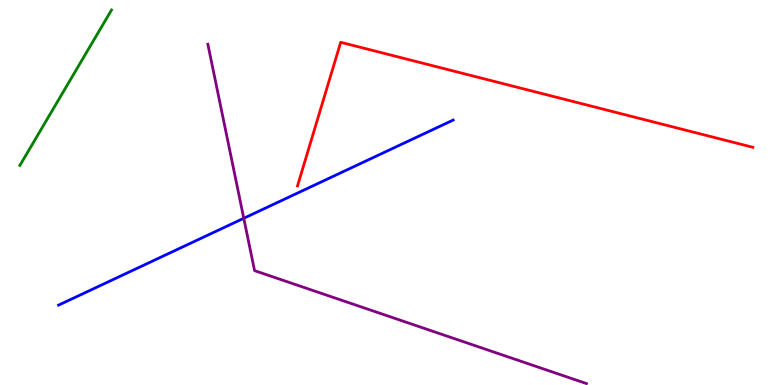[{'lines': ['blue', 'red'], 'intersections': []}, {'lines': ['green', 'red'], 'intersections': []}, {'lines': ['purple', 'red'], 'intersections': []}, {'lines': ['blue', 'green'], 'intersections': []}, {'lines': ['blue', 'purple'], 'intersections': [{'x': 3.15, 'y': 4.33}]}, {'lines': ['green', 'purple'], 'intersections': []}]